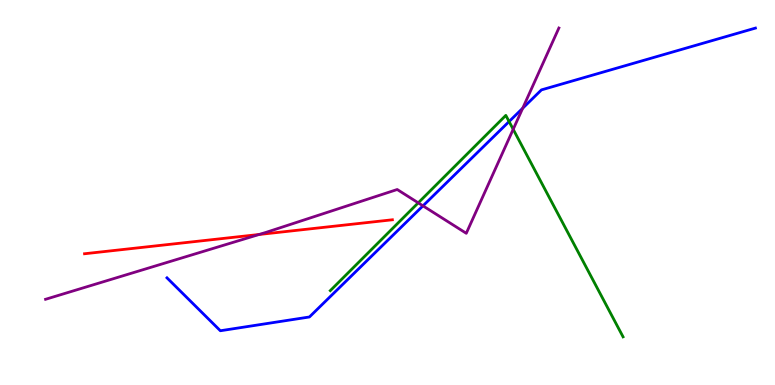[{'lines': ['blue', 'red'], 'intersections': []}, {'lines': ['green', 'red'], 'intersections': []}, {'lines': ['purple', 'red'], 'intersections': [{'x': 3.34, 'y': 3.91}]}, {'lines': ['blue', 'green'], 'intersections': [{'x': 6.57, 'y': 6.84}]}, {'lines': ['blue', 'purple'], 'intersections': [{'x': 5.46, 'y': 4.65}, {'x': 6.74, 'y': 7.19}]}, {'lines': ['green', 'purple'], 'intersections': [{'x': 5.4, 'y': 4.73}, {'x': 6.62, 'y': 6.64}]}]